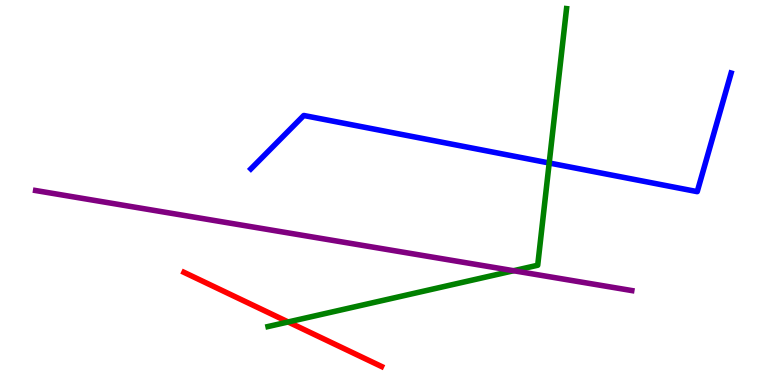[{'lines': ['blue', 'red'], 'intersections': []}, {'lines': ['green', 'red'], 'intersections': [{'x': 3.72, 'y': 1.64}]}, {'lines': ['purple', 'red'], 'intersections': []}, {'lines': ['blue', 'green'], 'intersections': [{'x': 7.09, 'y': 5.77}]}, {'lines': ['blue', 'purple'], 'intersections': []}, {'lines': ['green', 'purple'], 'intersections': [{'x': 6.63, 'y': 2.97}]}]